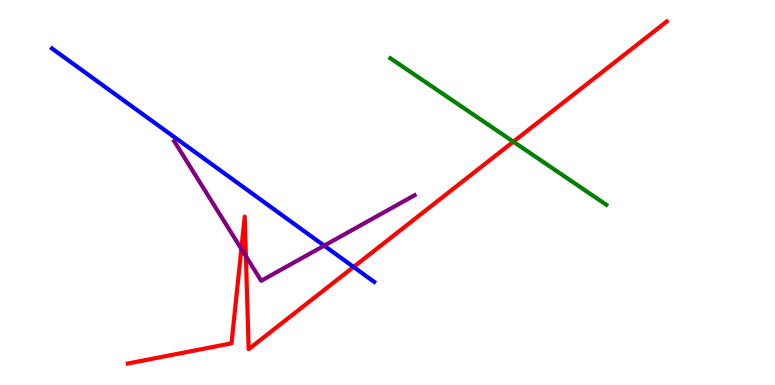[{'lines': ['blue', 'red'], 'intersections': [{'x': 4.56, 'y': 3.07}]}, {'lines': ['green', 'red'], 'intersections': [{'x': 6.62, 'y': 6.32}]}, {'lines': ['purple', 'red'], 'intersections': [{'x': 3.11, 'y': 3.53}, {'x': 3.17, 'y': 3.34}]}, {'lines': ['blue', 'green'], 'intersections': []}, {'lines': ['blue', 'purple'], 'intersections': [{'x': 4.18, 'y': 3.62}]}, {'lines': ['green', 'purple'], 'intersections': []}]